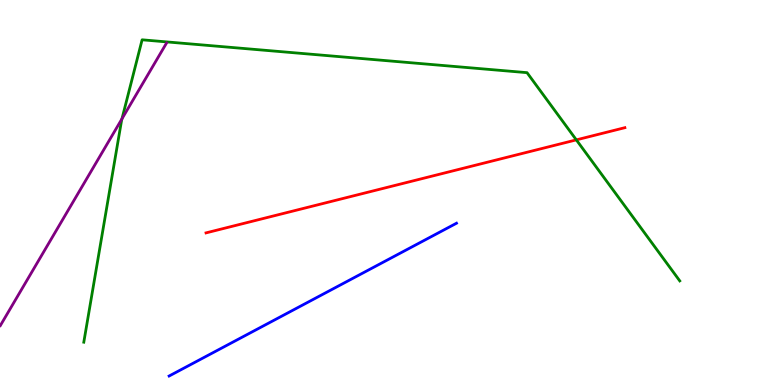[{'lines': ['blue', 'red'], 'intersections': []}, {'lines': ['green', 'red'], 'intersections': [{'x': 7.44, 'y': 6.37}]}, {'lines': ['purple', 'red'], 'intersections': []}, {'lines': ['blue', 'green'], 'intersections': []}, {'lines': ['blue', 'purple'], 'intersections': []}, {'lines': ['green', 'purple'], 'intersections': [{'x': 1.57, 'y': 6.91}]}]